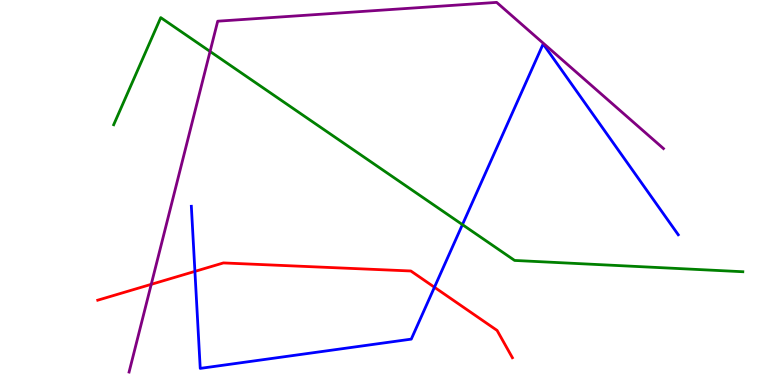[{'lines': ['blue', 'red'], 'intersections': [{'x': 2.51, 'y': 2.95}, {'x': 5.61, 'y': 2.54}]}, {'lines': ['green', 'red'], 'intersections': []}, {'lines': ['purple', 'red'], 'intersections': [{'x': 1.95, 'y': 2.61}]}, {'lines': ['blue', 'green'], 'intersections': [{'x': 5.97, 'y': 4.17}]}, {'lines': ['blue', 'purple'], 'intersections': []}, {'lines': ['green', 'purple'], 'intersections': [{'x': 2.71, 'y': 8.66}]}]